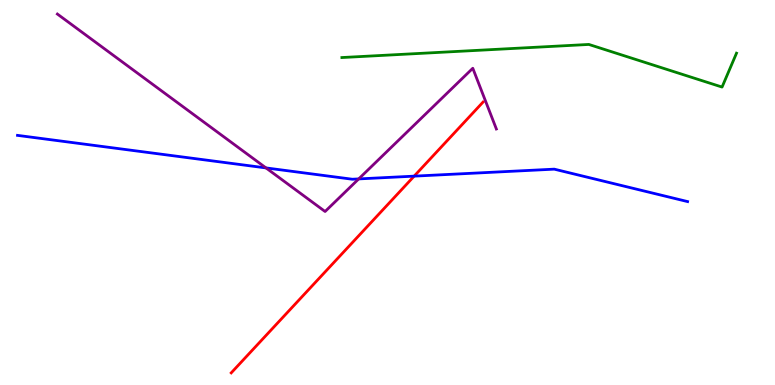[{'lines': ['blue', 'red'], 'intersections': [{'x': 5.34, 'y': 5.42}]}, {'lines': ['green', 'red'], 'intersections': []}, {'lines': ['purple', 'red'], 'intersections': []}, {'lines': ['blue', 'green'], 'intersections': []}, {'lines': ['blue', 'purple'], 'intersections': [{'x': 3.43, 'y': 5.64}, {'x': 4.63, 'y': 5.35}]}, {'lines': ['green', 'purple'], 'intersections': []}]